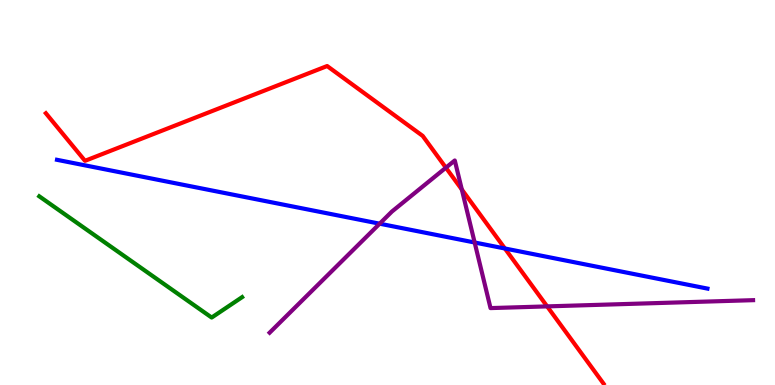[{'lines': ['blue', 'red'], 'intersections': [{'x': 6.51, 'y': 3.55}]}, {'lines': ['green', 'red'], 'intersections': []}, {'lines': ['purple', 'red'], 'intersections': [{'x': 5.75, 'y': 5.64}, {'x': 5.96, 'y': 5.08}, {'x': 7.06, 'y': 2.04}]}, {'lines': ['blue', 'green'], 'intersections': []}, {'lines': ['blue', 'purple'], 'intersections': [{'x': 4.9, 'y': 4.19}, {'x': 6.12, 'y': 3.7}]}, {'lines': ['green', 'purple'], 'intersections': []}]